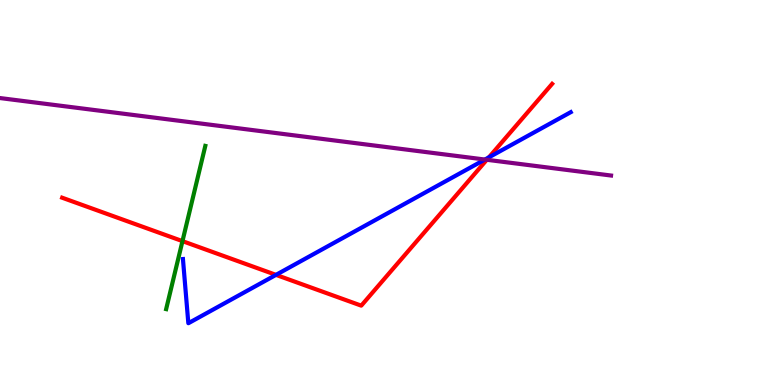[{'lines': ['blue', 'red'], 'intersections': [{'x': 3.56, 'y': 2.86}, {'x': 6.31, 'y': 5.91}]}, {'lines': ['green', 'red'], 'intersections': [{'x': 2.35, 'y': 3.74}]}, {'lines': ['purple', 'red'], 'intersections': [{'x': 6.28, 'y': 5.85}]}, {'lines': ['blue', 'green'], 'intersections': []}, {'lines': ['blue', 'purple'], 'intersections': [{'x': 6.26, 'y': 5.86}]}, {'lines': ['green', 'purple'], 'intersections': []}]